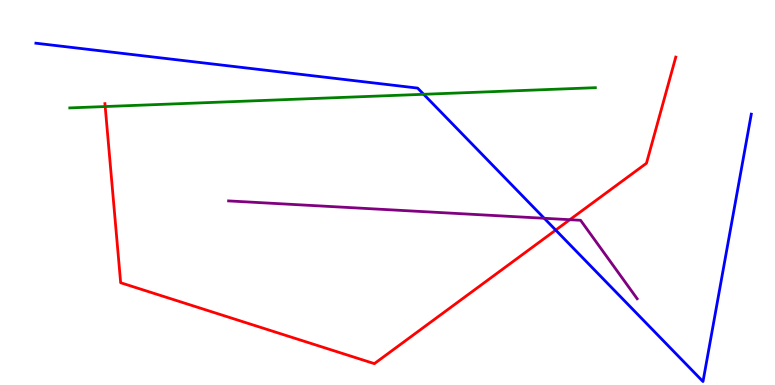[{'lines': ['blue', 'red'], 'intersections': [{'x': 7.17, 'y': 4.02}]}, {'lines': ['green', 'red'], 'intersections': [{'x': 1.36, 'y': 7.23}]}, {'lines': ['purple', 'red'], 'intersections': [{'x': 7.35, 'y': 4.29}]}, {'lines': ['blue', 'green'], 'intersections': [{'x': 5.47, 'y': 7.55}]}, {'lines': ['blue', 'purple'], 'intersections': [{'x': 7.02, 'y': 4.33}]}, {'lines': ['green', 'purple'], 'intersections': []}]